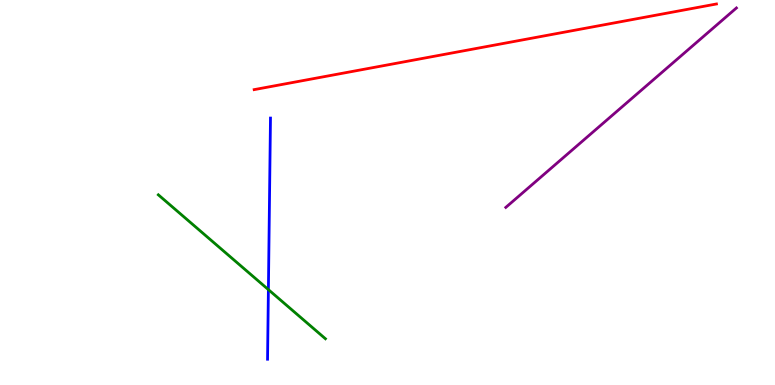[{'lines': ['blue', 'red'], 'intersections': []}, {'lines': ['green', 'red'], 'intersections': []}, {'lines': ['purple', 'red'], 'intersections': []}, {'lines': ['blue', 'green'], 'intersections': [{'x': 3.46, 'y': 2.48}]}, {'lines': ['blue', 'purple'], 'intersections': []}, {'lines': ['green', 'purple'], 'intersections': []}]